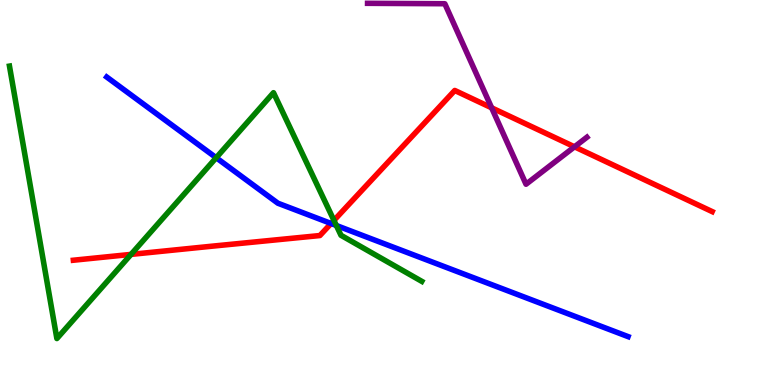[{'lines': ['blue', 'red'], 'intersections': [{'x': 4.27, 'y': 4.2}]}, {'lines': ['green', 'red'], 'intersections': [{'x': 1.69, 'y': 3.39}, {'x': 4.31, 'y': 4.27}]}, {'lines': ['purple', 'red'], 'intersections': [{'x': 6.34, 'y': 7.2}, {'x': 7.41, 'y': 6.19}]}, {'lines': ['blue', 'green'], 'intersections': [{'x': 2.79, 'y': 5.9}, {'x': 4.34, 'y': 4.14}]}, {'lines': ['blue', 'purple'], 'intersections': []}, {'lines': ['green', 'purple'], 'intersections': []}]